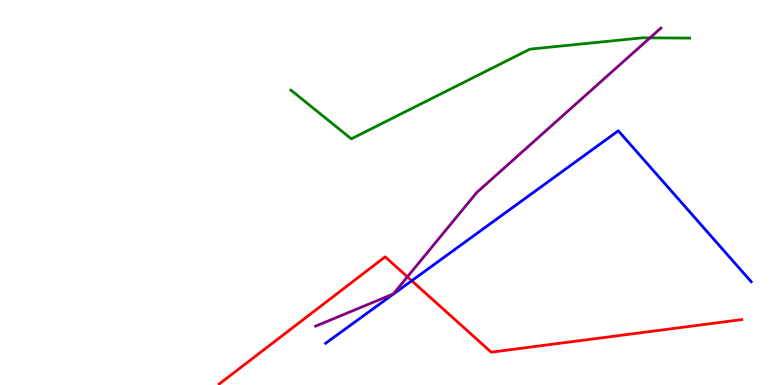[{'lines': ['blue', 'red'], 'intersections': [{'x': 5.31, 'y': 2.71}]}, {'lines': ['green', 'red'], 'intersections': []}, {'lines': ['purple', 'red'], 'intersections': [{'x': 5.26, 'y': 2.81}]}, {'lines': ['blue', 'green'], 'intersections': []}, {'lines': ['blue', 'purple'], 'intersections': []}, {'lines': ['green', 'purple'], 'intersections': [{'x': 8.39, 'y': 9.02}]}]